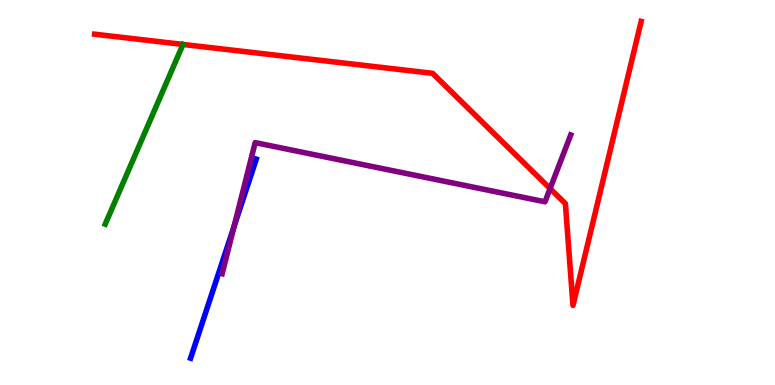[{'lines': ['blue', 'red'], 'intersections': []}, {'lines': ['green', 'red'], 'intersections': []}, {'lines': ['purple', 'red'], 'intersections': [{'x': 7.1, 'y': 5.1}]}, {'lines': ['blue', 'green'], 'intersections': []}, {'lines': ['blue', 'purple'], 'intersections': [{'x': 3.02, 'y': 4.12}]}, {'lines': ['green', 'purple'], 'intersections': []}]